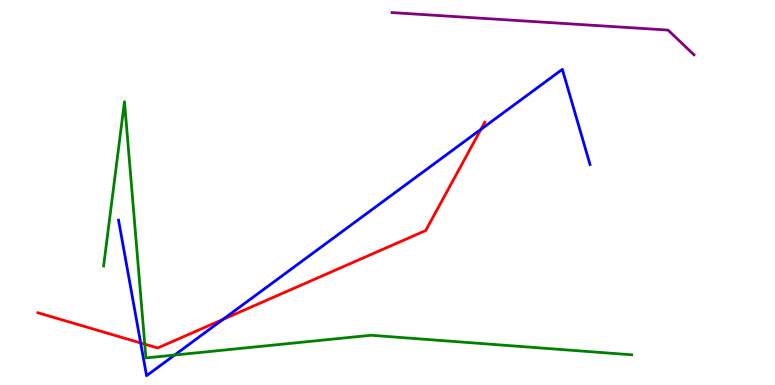[{'lines': ['blue', 'red'], 'intersections': [{'x': 1.82, 'y': 1.09}, {'x': 2.88, 'y': 1.7}, {'x': 6.21, 'y': 6.64}]}, {'lines': ['green', 'red'], 'intersections': [{'x': 1.87, 'y': 1.06}]}, {'lines': ['purple', 'red'], 'intersections': []}, {'lines': ['blue', 'green'], 'intersections': [{'x': 2.25, 'y': 0.778}]}, {'lines': ['blue', 'purple'], 'intersections': []}, {'lines': ['green', 'purple'], 'intersections': []}]